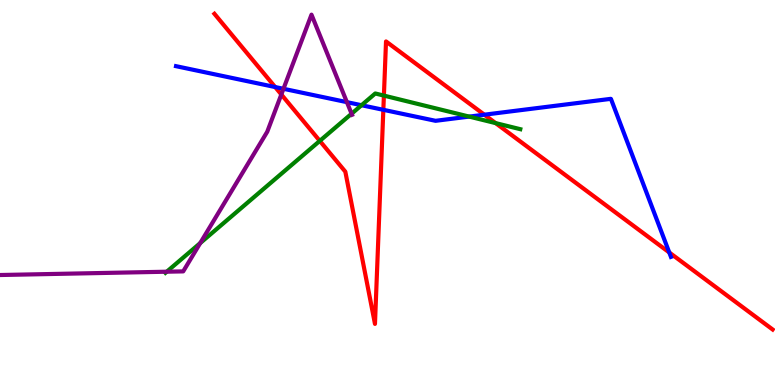[{'lines': ['blue', 'red'], 'intersections': [{'x': 3.55, 'y': 7.74}, {'x': 4.95, 'y': 7.15}, {'x': 6.25, 'y': 7.02}, {'x': 8.64, 'y': 3.44}]}, {'lines': ['green', 'red'], 'intersections': [{'x': 4.13, 'y': 6.34}, {'x': 4.95, 'y': 7.52}, {'x': 6.4, 'y': 6.8}]}, {'lines': ['purple', 'red'], 'intersections': [{'x': 3.63, 'y': 7.55}]}, {'lines': ['blue', 'green'], 'intersections': [{'x': 4.66, 'y': 7.27}, {'x': 6.05, 'y': 6.97}]}, {'lines': ['blue', 'purple'], 'intersections': [{'x': 3.66, 'y': 7.69}, {'x': 4.48, 'y': 7.35}]}, {'lines': ['green', 'purple'], 'intersections': [{'x': 2.15, 'y': 2.94}, {'x': 2.58, 'y': 3.69}, {'x': 4.54, 'y': 7.05}]}]